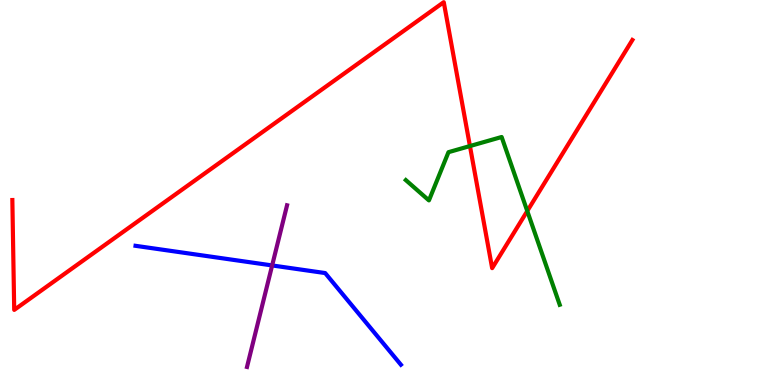[{'lines': ['blue', 'red'], 'intersections': []}, {'lines': ['green', 'red'], 'intersections': [{'x': 6.06, 'y': 6.21}, {'x': 6.8, 'y': 4.52}]}, {'lines': ['purple', 'red'], 'intersections': []}, {'lines': ['blue', 'green'], 'intersections': []}, {'lines': ['blue', 'purple'], 'intersections': [{'x': 3.51, 'y': 3.11}]}, {'lines': ['green', 'purple'], 'intersections': []}]